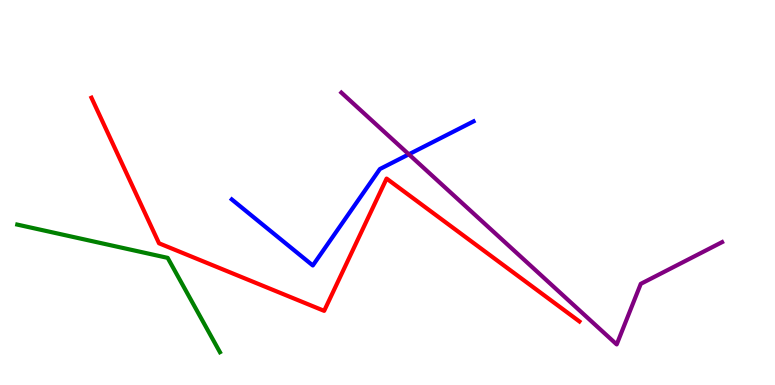[{'lines': ['blue', 'red'], 'intersections': []}, {'lines': ['green', 'red'], 'intersections': []}, {'lines': ['purple', 'red'], 'intersections': []}, {'lines': ['blue', 'green'], 'intersections': []}, {'lines': ['blue', 'purple'], 'intersections': [{'x': 5.28, 'y': 5.99}]}, {'lines': ['green', 'purple'], 'intersections': []}]